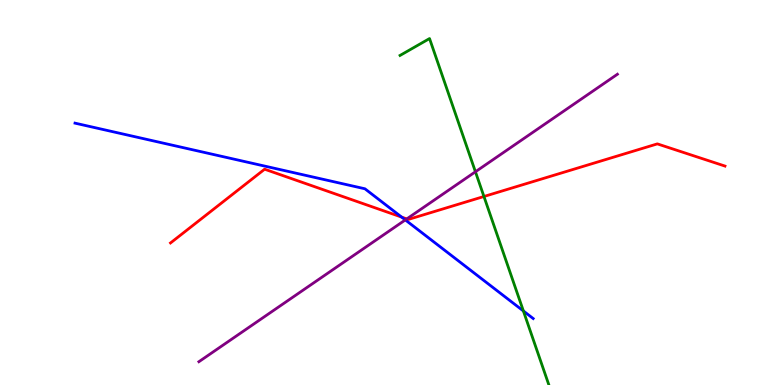[{'lines': ['blue', 'red'], 'intersections': [{'x': 5.18, 'y': 4.36}]}, {'lines': ['green', 'red'], 'intersections': [{'x': 6.24, 'y': 4.9}]}, {'lines': ['purple', 'red'], 'intersections': [{'x': 5.25, 'y': 4.31}]}, {'lines': ['blue', 'green'], 'intersections': [{'x': 6.75, 'y': 1.92}]}, {'lines': ['blue', 'purple'], 'intersections': [{'x': 5.23, 'y': 4.29}]}, {'lines': ['green', 'purple'], 'intersections': [{'x': 6.13, 'y': 5.54}]}]